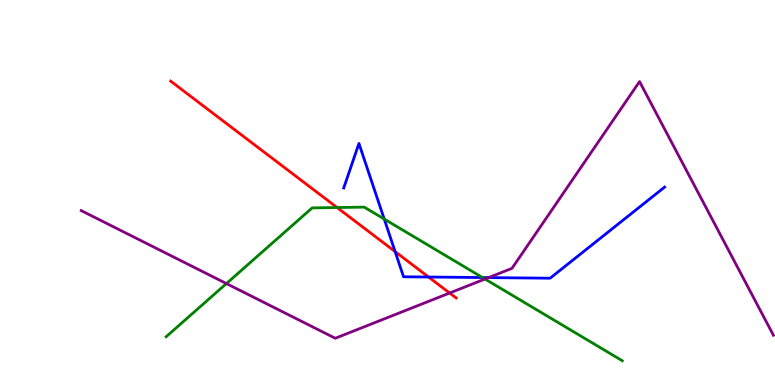[{'lines': ['blue', 'red'], 'intersections': [{'x': 5.1, 'y': 3.46}, {'x': 5.53, 'y': 2.8}]}, {'lines': ['green', 'red'], 'intersections': [{'x': 4.35, 'y': 4.61}]}, {'lines': ['purple', 'red'], 'intersections': [{'x': 5.8, 'y': 2.39}]}, {'lines': ['blue', 'green'], 'intersections': [{'x': 4.96, 'y': 4.31}, {'x': 6.23, 'y': 2.79}]}, {'lines': ['blue', 'purple'], 'intersections': [{'x': 6.3, 'y': 2.79}]}, {'lines': ['green', 'purple'], 'intersections': [{'x': 2.92, 'y': 2.63}, {'x': 6.26, 'y': 2.75}]}]